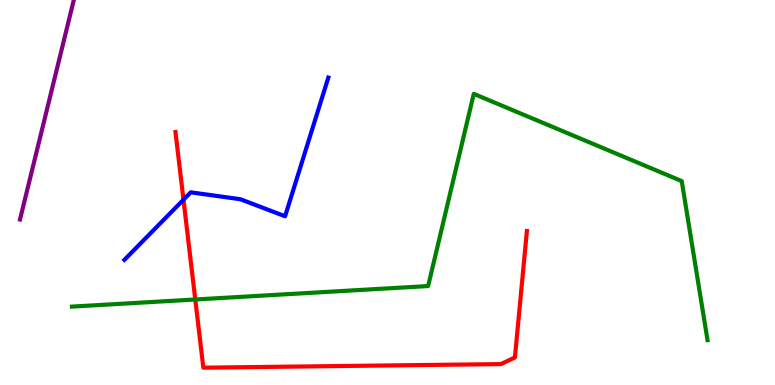[{'lines': ['blue', 'red'], 'intersections': [{'x': 2.37, 'y': 4.81}]}, {'lines': ['green', 'red'], 'intersections': [{'x': 2.52, 'y': 2.22}]}, {'lines': ['purple', 'red'], 'intersections': []}, {'lines': ['blue', 'green'], 'intersections': []}, {'lines': ['blue', 'purple'], 'intersections': []}, {'lines': ['green', 'purple'], 'intersections': []}]